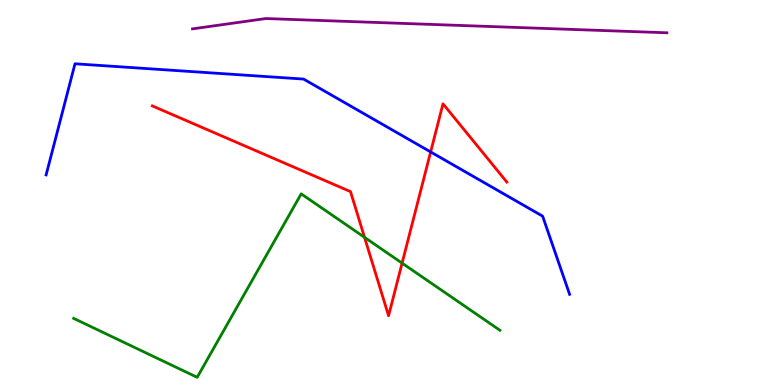[{'lines': ['blue', 'red'], 'intersections': [{'x': 5.56, 'y': 6.05}]}, {'lines': ['green', 'red'], 'intersections': [{'x': 4.7, 'y': 3.84}, {'x': 5.19, 'y': 3.17}]}, {'lines': ['purple', 'red'], 'intersections': []}, {'lines': ['blue', 'green'], 'intersections': []}, {'lines': ['blue', 'purple'], 'intersections': []}, {'lines': ['green', 'purple'], 'intersections': []}]